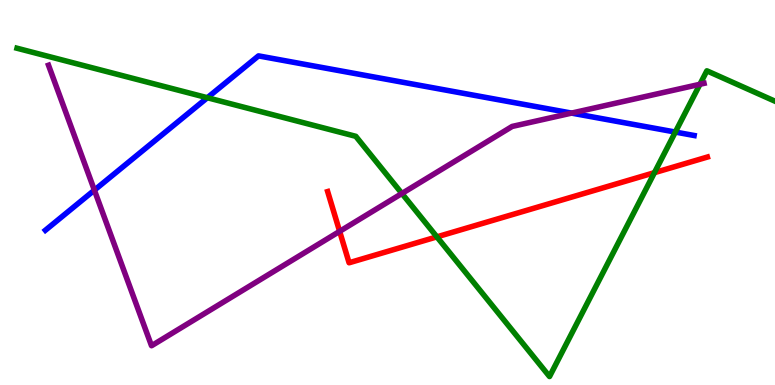[{'lines': ['blue', 'red'], 'intersections': []}, {'lines': ['green', 'red'], 'intersections': [{'x': 5.64, 'y': 3.85}, {'x': 8.44, 'y': 5.52}]}, {'lines': ['purple', 'red'], 'intersections': [{'x': 4.38, 'y': 3.99}]}, {'lines': ['blue', 'green'], 'intersections': [{'x': 2.68, 'y': 7.46}, {'x': 8.71, 'y': 6.57}]}, {'lines': ['blue', 'purple'], 'intersections': [{'x': 1.22, 'y': 5.06}, {'x': 7.38, 'y': 7.06}]}, {'lines': ['green', 'purple'], 'intersections': [{'x': 5.19, 'y': 4.97}, {'x': 9.03, 'y': 7.81}]}]